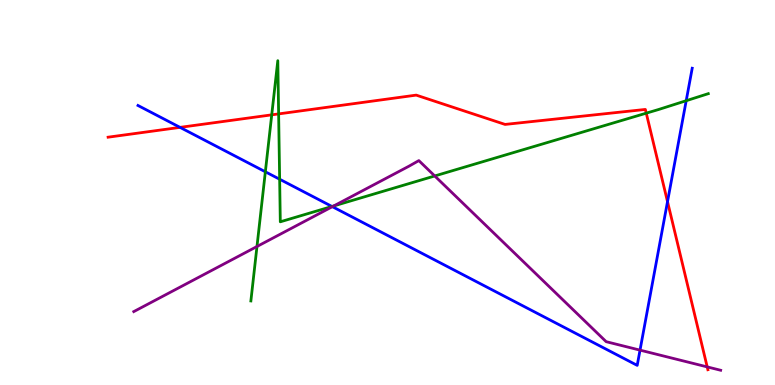[{'lines': ['blue', 'red'], 'intersections': [{'x': 2.32, 'y': 6.69}, {'x': 8.61, 'y': 4.76}]}, {'lines': ['green', 'red'], 'intersections': [{'x': 3.51, 'y': 7.02}, {'x': 3.6, 'y': 7.04}, {'x': 8.34, 'y': 7.06}]}, {'lines': ['purple', 'red'], 'intersections': [{'x': 9.13, 'y': 0.47}]}, {'lines': ['blue', 'green'], 'intersections': [{'x': 3.42, 'y': 5.54}, {'x': 3.61, 'y': 5.34}, {'x': 4.28, 'y': 4.64}, {'x': 8.85, 'y': 7.38}]}, {'lines': ['blue', 'purple'], 'intersections': [{'x': 4.29, 'y': 4.63}, {'x': 8.26, 'y': 0.906}]}, {'lines': ['green', 'purple'], 'intersections': [{'x': 3.32, 'y': 3.6}, {'x': 4.31, 'y': 4.65}, {'x': 5.61, 'y': 5.43}]}]